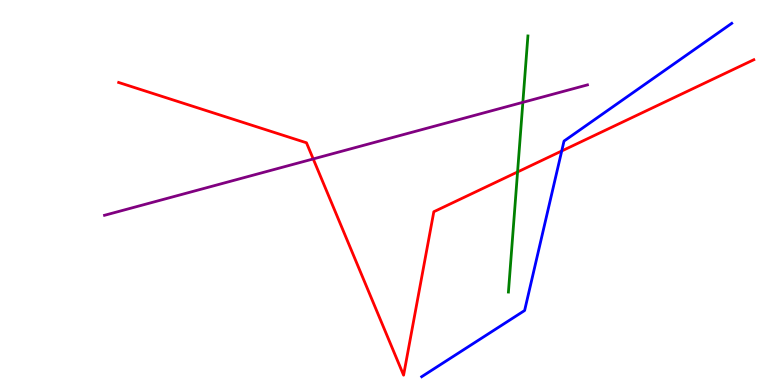[{'lines': ['blue', 'red'], 'intersections': [{'x': 7.25, 'y': 6.08}]}, {'lines': ['green', 'red'], 'intersections': [{'x': 6.68, 'y': 5.53}]}, {'lines': ['purple', 'red'], 'intersections': [{'x': 4.04, 'y': 5.87}]}, {'lines': ['blue', 'green'], 'intersections': []}, {'lines': ['blue', 'purple'], 'intersections': []}, {'lines': ['green', 'purple'], 'intersections': [{'x': 6.75, 'y': 7.34}]}]